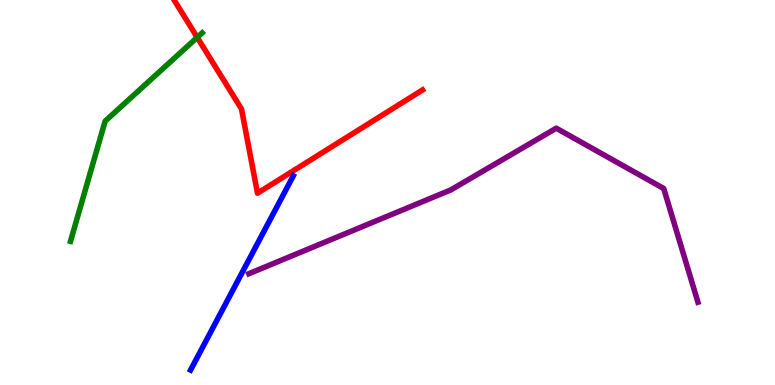[{'lines': ['blue', 'red'], 'intersections': []}, {'lines': ['green', 'red'], 'intersections': [{'x': 2.54, 'y': 9.03}]}, {'lines': ['purple', 'red'], 'intersections': []}, {'lines': ['blue', 'green'], 'intersections': []}, {'lines': ['blue', 'purple'], 'intersections': []}, {'lines': ['green', 'purple'], 'intersections': []}]